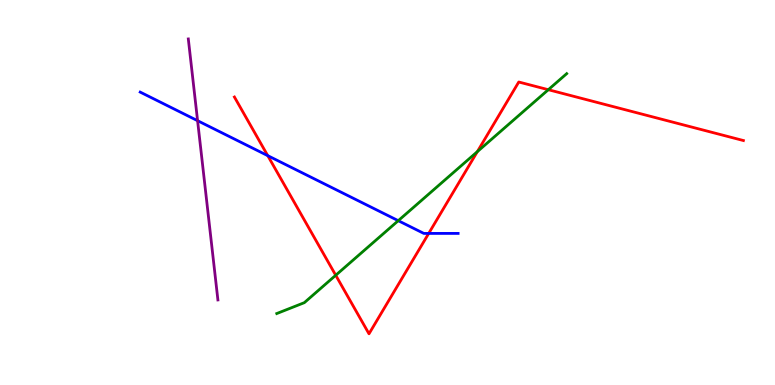[{'lines': ['blue', 'red'], 'intersections': [{'x': 3.45, 'y': 5.96}, {'x': 5.53, 'y': 3.94}]}, {'lines': ['green', 'red'], 'intersections': [{'x': 4.33, 'y': 2.85}, {'x': 6.16, 'y': 6.06}, {'x': 7.08, 'y': 7.67}]}, {'lines': ['purple', 'red'], 'intersections': []}, {'lines': ['blue', 'green'], 'intersections': [{'x': 5.14, 'y': 4.27}]}, {'lines': ['blue', 'purple'], 'intersections': [{'x': 2.55, 'y': 6.87}]}, {'lines': ['green', 'purple'], 'intersections': []}]